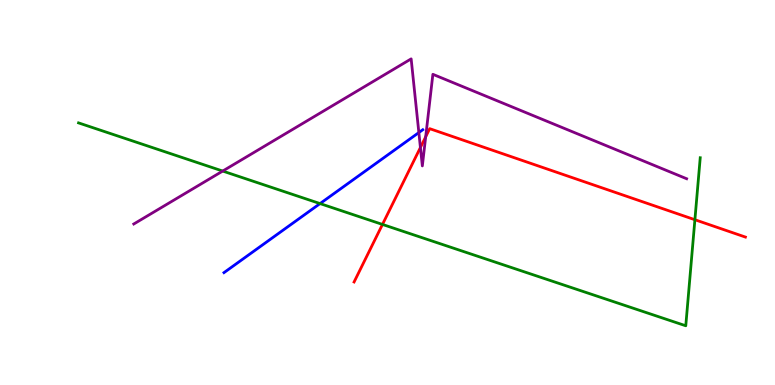[{'lines': ['blue', 'red'], 'intersections': []}, {'lines': ['green', 'red'], 'intersections': [{'x': 4.94, 'y': 4.17}, {'x': 8.97, 'y': 4.29}]}, {'lines': ['purple', 'red'], 'intersections': [{'x': 5.42, 'y': 6.17}, {'x': 5.49, 'y': 6.45}]}, {'lines': ['blue', 'green'], 'intersections': [{'x': 4.13, 'y': 4.71}]}, {'lines': ['blue', 'purple'], 'intersections': [{'x': 5.4, 'y': 6.56}]}, {'lines': ['green', 'purple'], 'intersections': [{'x': 2.87, 'y': 5.56}]}]